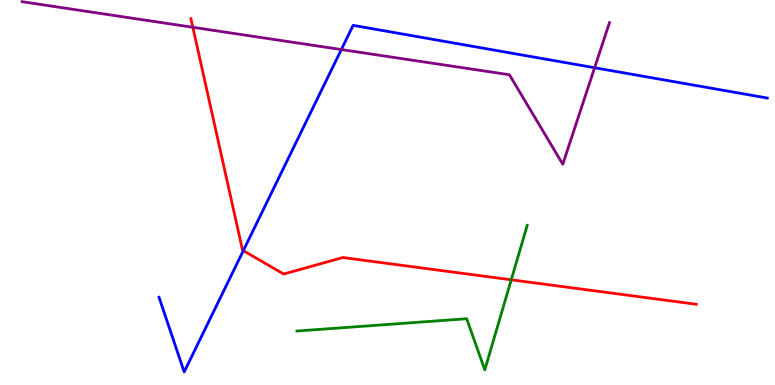[{'lines': ['blue', 'red'], 'intersections': [{'x': 3.14, 'y': 3.49}]}, {'lines': ['green', 'red'], 'intersections': [{'x': 6.6, 'y': 2.73}]}, {'lines': ['purple', 'red'], 'intersections': [{'x': 2.49, 'y': 9.29}]}, {'lines': ['blue', 'green'], 'intersections': []}, {'lines': ['blue', 'purple'], 'intersections': [{'x': 4.4, 'y': 8.71}, {'x': 7.67, 'y': 8.24}]}, {'lines': ['green', 'purple'], 'intersections': []}]